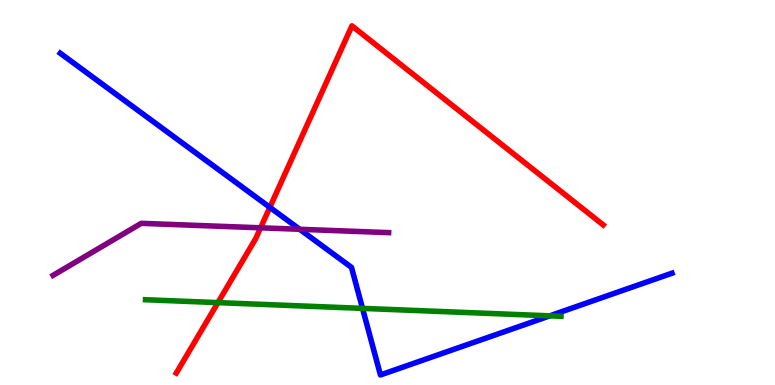[{'lines': ['blue', 'red'], 'intersections': [{'x': 3.48, 'y': 4.61}]}, {'lines': ['green', 'red'], 'intersections': [{'x': 2.81, 'y': 2.14}]}, {'lines': ['purple', 'red'], 'intersections': [{'x': 3.36, 'y': 4.08}]}, {'lines': ['blue', 'green'], 'intersections': [{'x': 4.68, 'y': 1.99}, {'x': 7.09, 'y': 1.8}]}, {'lines': ['blue', 'purple'], 'intersections': [{'x': 3.87, 'y': 4.04}]}, {'lines': ['green', 'purple'], 'intersections': []}]